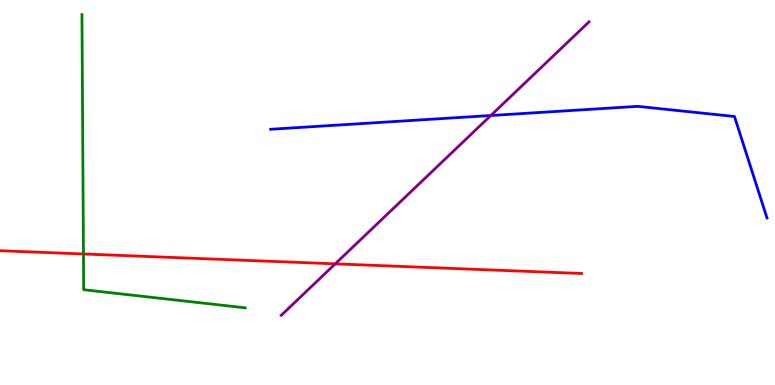[{'lines': ['blue', 'red'], 'intersections': []}, {'lines': ['green', 'red'], 'intersections': [{'x': 1.08, 'y': 3.4}]}, {'lines': ['purple', 'red'], 'intersections': [{'x': 4.33, 'y': 3.15}]}, {'lines': ['blue', 'green'], 'intersections': []}, {'lines': ['blue', 'purple'], 'intersections': [{'x': 6.33, 'y': 7.0}]}, {'lines': ['green', 'purple'], 'intersections': []}]